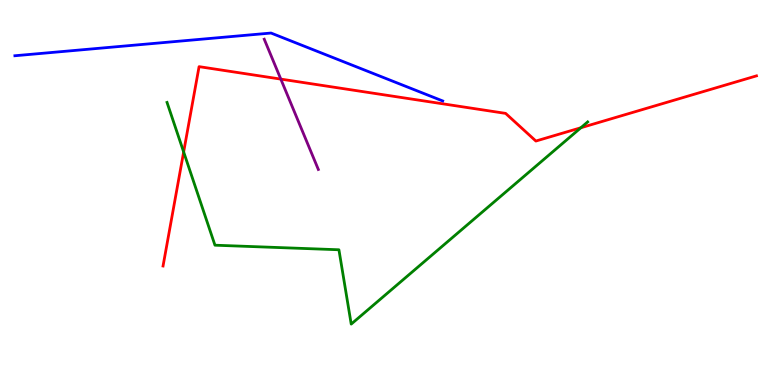[{'lines': ['blue', 'red'], 'intersections': []}, {'lines': ['green', 'red'], 'intersections': [{'x': 2.37, 'y': 6.05}, {'x': 7.5, 'y': 6.68}]}, {'lines': ['purple', 'red'], 'intersections': [{'x': 3.62, 'y': 7.95}]}, {'lines': ['blue', 'green'], 'intersections': []}, {'lines': ['blue', 'purple'], 'intersections': []}, {'lines': ['green', 'purple'], 'intersections': []}]